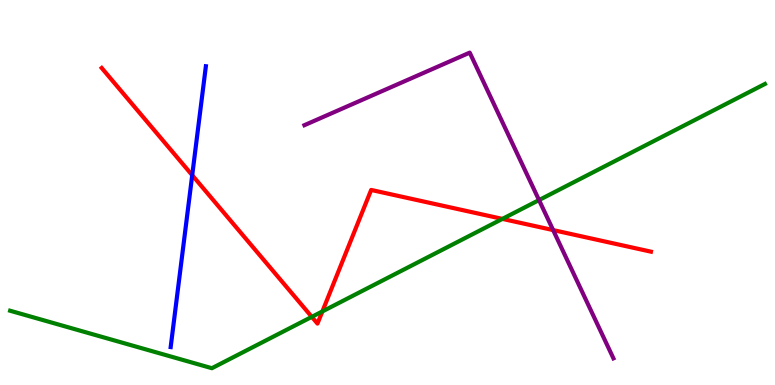[{'lines': ['blue', 'red'], 'intersections': [{'x': 2.48, 'y': 5.45}]}, {'lines': ['green', 'red'], 'intersections': [{'x': 4.02, 'y': 1.77}, {'x': 4.16, 'y': 1.91}, {'x': 6.48, 'y': 4.31}]}, {'lines': ['purple', 'red'], 'intersections': [{'x': 7.14, 'y': 4.02}]}, {'lines': ['blue', 'green'], 'intersections': []}, {'lines': ['blue', 'purple'], 'intersections': []}, {'lines': ['green', 'purple'], 'intersections': [{'x': 6.96, 'y': 4.8}]}]